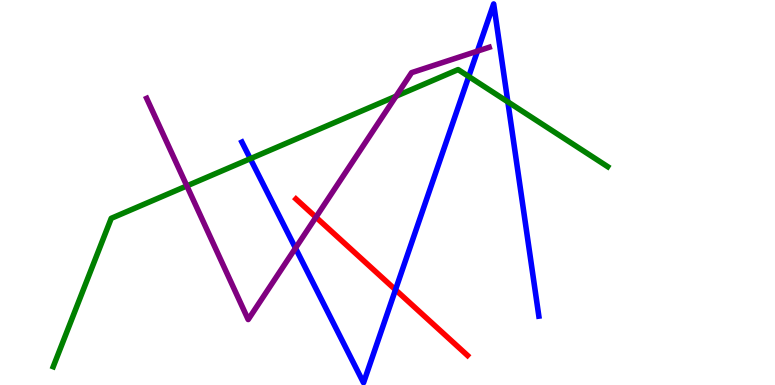[{'lines': ['blue', 'red'], 'intersections': [{'x': 5.1, 'y': 2.47}]}, {'lines': ['green', 'red'], 'intersections': []}, {'lines': ['purple', 'red'], 'intersections': [{'x': 4.08, 'y': 4.36}]}, {'lines': ['blue', 'green'], 'intersections': [{'x': 3.23, 'y': 5.88}, {'x': 6.05, 'y': 8.01}, {'x': 6.55, 'y': 7.35}]}, {'lines': ['blue', 'purple'], 'intersections': [{'x': 3.81, 'y': 3.56}, {'x': 6.16, 'y': 8.67}]}, {'lines': ['green', 'purple'], 'intersections': [{'x': 2.41, 'y': 5.17}, {'x': 5.11, 'y': 7.5}]}]